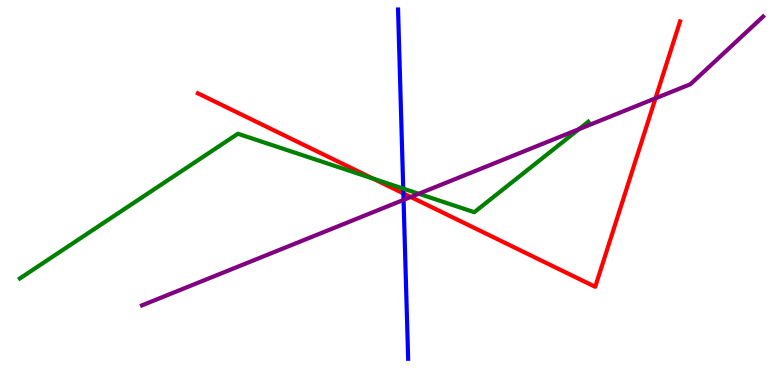[{'lines': ['blue', 'red'], 'intersections': [{'x': 5.2, 'y': 4.98}]}, {'lines': ['green', 'red'], 'intersections': [{'x': 4.81, 'y': 5.36}]}, {'lines': ['purple', 'red'], 'intersections': [{'x': 5.3, 'y': 4.88}, {'x': 8.46, 'y': 7.45}]}, {'lines': ['blue', 'green'], 'intersections': [{'x': 5.2, 'y': 5.1}]}, {'lines': ['blue', 'purple'], 'intersections': [{'x': 5.21, 'y': 4.81}]}, {'lines': ['green', 'purple'], 'intersections': [{'x': 5.4, 'y': 4.97}, {'x': 7.47, 'y': 6.64}]}]